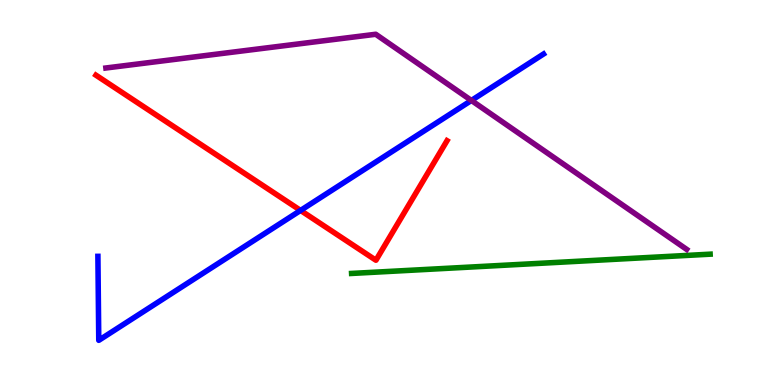[{'lines': ['blue', 'red'], 'intersections': [{'x': 3.88, 'y': 4.53}]}, {'lines': ['green', 'red'], 'intersections': []}, {'lines': ['purple', 'red'], 'intersections': []}, {'lines': ['blue', 'green'], 'intersections': []}, {'lines': ['blue', 'purple'], 'intersections': [{'x': 6.08, 'y': 7.39}]}, {'lines': ['green', 'purple'], 'intersections': []}]